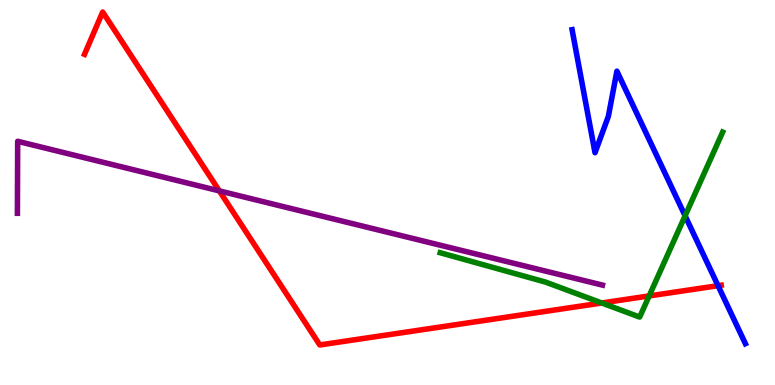[{'lines': ['blue', 'red'], 'intersections': [{'x': 9.27, 'y': 2.58}]}, {'lines': ['green', 'red'], 'intersections': [{'x': 7.76, 'y': 2.13}, {'x': 8.38, 'y': 2.31}]}, {'lines': ['purple', 'red'], 'intersections': [{'x': 2.83, 'y': 5.04}]}, {'lines': ['blue', 'green'], 'intersections': [{'x': 8.84, 'y': 4.39}]}, {'lines': ['blue', 'purple'], 'intersections': []}, {'lines': ['green', 'purple'], 'intersections': []}]